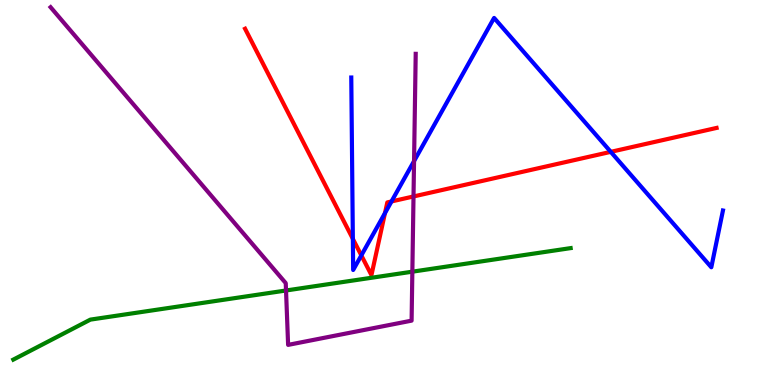[{'lines': ['blue', 'red'], 'intersections': [{'x': 4.55, 'y': 3.8}, {'x': 4.66, 'y': 3.37}, {'x': 4.97, 'y': 4.47}, {'x': 5.05, 'y': 4.77}, {'x': 7.88, 'y': 6.06}]}, {'lines': ['green', 'red'], 'intersections': []}, {'lines': ['purple', 'red'], 'intersections': [{'x': 5.34, 'y': 4.9}]}, {'lines': ['blue', 'green'], 'intersections': []}, {'lines': ['blue', 'purple'], 'intersections': [{'x': 5.34, 'y': 5.82}]}, {'lines': ['green', 'purple'], 'intersections': [{'x': 3.69, 'y': 2.45}, {'x': 5.32, 'y': 2.94}]}]